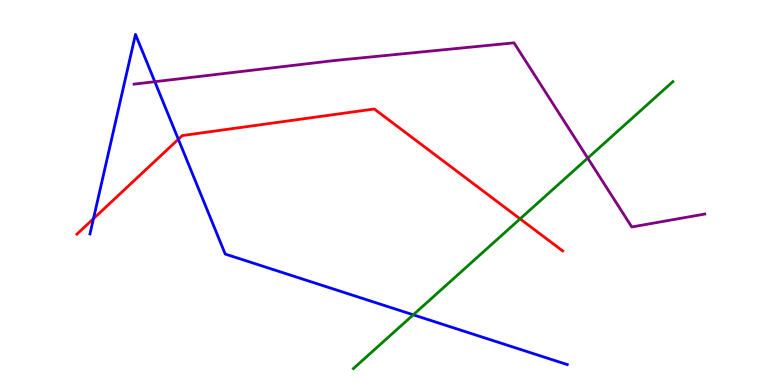[{'lines': ['blue', 'red'], 'intersections': [{'x': 1.21, 'y': 4.32}, {'x': 2.3, 'y': 6.38}]}, {'lines': ['green', 'red'], 'intersections': [{'x': 6.71, 'y': 4.32}]}, {'lines': ['purple', 'red'], 'intersections': []}, {'lines': ['blue', 'green'], 'intersections': [{'x': 5.33, 'y': 1.82}]}, {'lines': ['blue', 'purple'], 'intersections': [{'x': 2.0, 'y': 7.88}]}, {'lines': ['green', 'purple'], 'intersections': [{'x': 7.58, 'y': 5.89}]}]